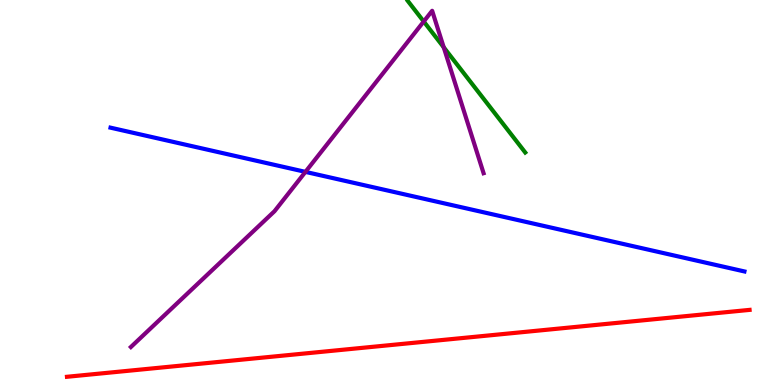[{'lines': ['blue', 'red'], 'intersections': []}, {'lines': ['green', 'red'], 'intersections': []}, {'lines': ['purple', 'red'], 'intersections': []}, {'lines': ['blue', 'green'], 'intersections': []}, {'lines': ['blue', 'purple'], 'intersections': [{'x': 3.94, 'y': 5.54}]}, {'lines': ['green', 'purple'], 'intersections': [{'x': 5.47, 'y': 9.44}, {'x': 5.73, 'y': 8.77}]}]